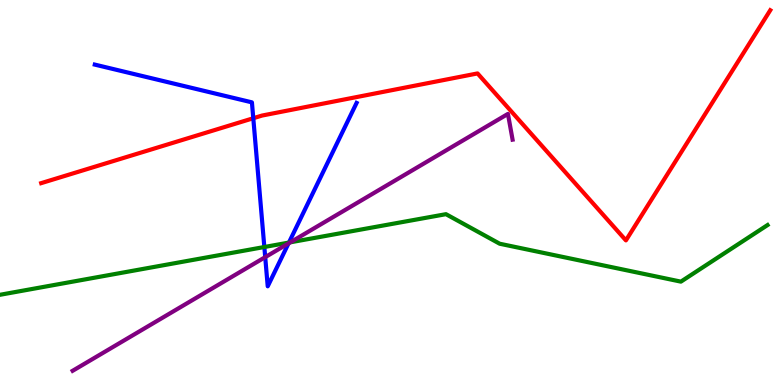[{'lines': ['blue', 'red'], 'intersections': [{'x': 3.27, 'y': 6.93}]}, {'lines': ['green', 'red'], 'intersections': []}, {'lines': ['purple', 'red'], 'intersections': []}, {'lines': ['blue', 'green'], 'intersections': [{'x': 3.41, 'y': 3.58}, {'x': 3.73, 'y': 3.7}]}, {'lines': ['blue', 'purple'], 'intersections': [{'x': 3.42, 'y': 3.32}, {'x': 3.72, 'y': 3.68}]}, {'lines': ['green', 'purple'], 'intersections': [{'x': 3.75, 'y': 3.71}]}]